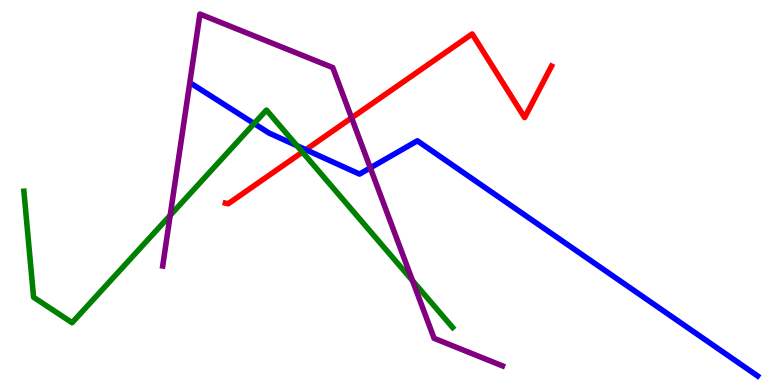[{'lines': ['blue', 'red'], 'intersections': [{'x': 3.95, 'y': 6.11}]}, {'lines': ['green', 'red'], 'intersections': [{'x': 3.9, 'y': 6.05}]}, {'lines': ['purple', 'red'], 'intersections': [{'x': 4.54, 'y': 6.94}]}, {'lines': ['blue', 'green'], 'intersections': [{'x': 3.28, 'y': 6.79}, {'x': 3.83, 'y': 6.22}]}, {'lines': ['blue', 'purple'], 'intersections': [{'x': 4.78, 'y': 5.64}]}, {'lines': ['green', 'purple'], 'intersections': [{'x': 2.2, 'y': 4.41}, {'x': 5.32, 'y': 2.71}]}]